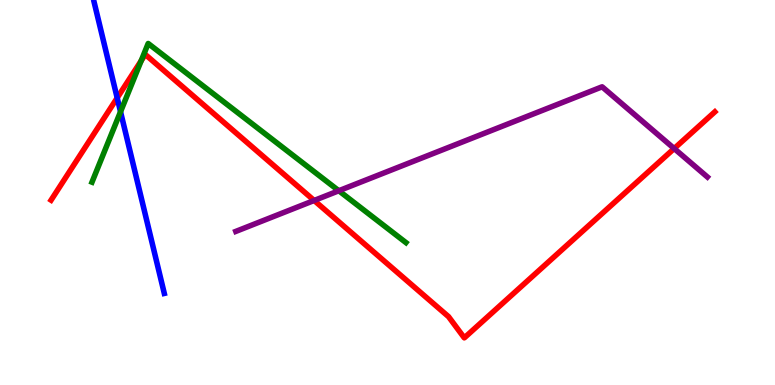[{'lines': ['blue', 'red'], 'intersections': [{'x': 1.51, 'y': 7.46}]}, {'lines': ['green', 'red'], 'intersections': [{'x': 1.82, 'y': 8.42}]}, {'lines': ['purple', 'red'], 'intersections': [{'x': 4.05, 'y': 4.79}, {'x': 8.7, 'y': 6.14}]}, {'lines': ['blue', 'green'], 'intersections': [{'x': 1.56, 'y': 7.1}]}, {'lines': ['blue', 'purple'], 'intersections': []}, {'lines': ['green', 'purple'], 'intersections': [{'x': 4.37, 'y': 5.05}]}]